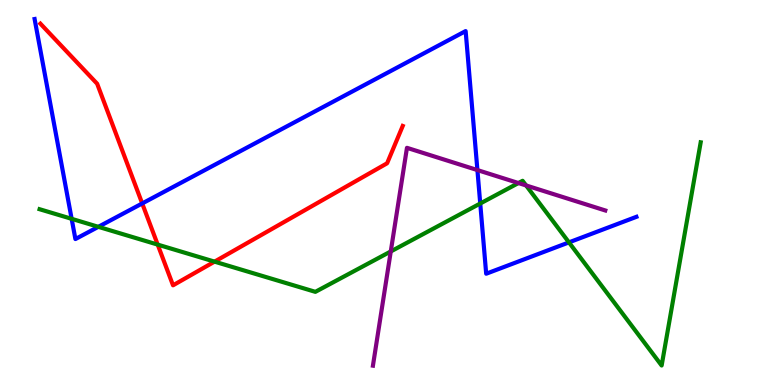[{'lines': ['blue', 'red'], 'intersections': [{'x': 1.83, 'y': 4.72}]}, {'lines': ['green', 'red'], 'intersections': [{'x': 2.03, 'y': 3.65}, {'x': 2.77, 'y': 3.2}]}, {'lines': ['purple', 'red'], 'intersections': []}, {'lines': ['blue', 'green'], 'intersections': [{'x': 0.924, 'y': 4.32}, {'x': 1.27, 'y': 4.11}, {'x': 6.2, 'y': 4.71}, {'x': 7.34, 'y': 3.7}]}, {'lines': ['blue', 'purple'], 'intersections': [{'x': 6.16, 'y': 5.58}]}, {'lines': ['green', 'purple'], 'intersections': [{'x': 5.04, 'y': 3.47}, {'x': 6.69, 'y': 5.25}, {'x': 6.79, 'y': 5.18}]}]